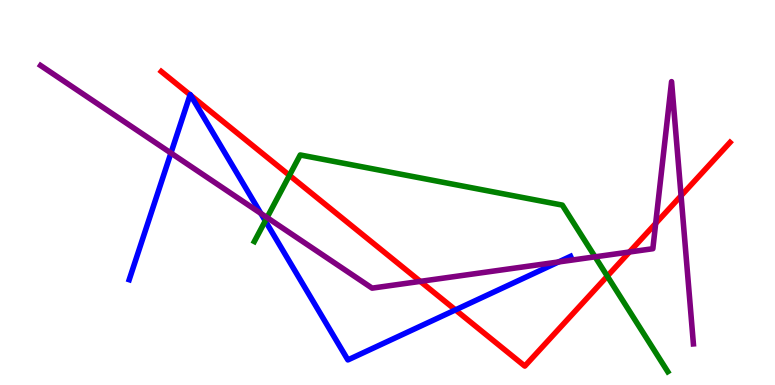[{'lines': ['blue', 'red'], 'intersections': [{'x': 2.45, 'y': 7.54}, {'x': 2.46, 'y': 7.52}, {'x': 5.88, 'y': 1.95}]}, {'lines': ['green', 'red'], 'intersections': [{'x': 3.73, 'y': 5.45}, {'x': 7.84, 'y': 2.83}]}, {'lines': ['purple', 'red'], 'intersections': [{'x': 5.42, 'y': 2.69}, {'x': 8.12, 'y': 3.45}, {'x': 8.46, 'y': 4.2}, {'x': 8.79, 'y': 4.92}]}, {'lines': ['blue', 'green'], 'intersections': [{'x': 3.42, 'y': 4.26}]}, {'lines': ['blue', 'purple'], 'intersections': [{'x': 2.21, 'y': 6.03}, {'x': 3.37, 'y': 4.46}, {'x': 7.21, 'y': 3.2}]}, {'lines': ['green', 'purple'], 'intersections': [{'x': 3.45, 'y': 4.35}, {'x': 7.68, 'y': 3.33}]}]